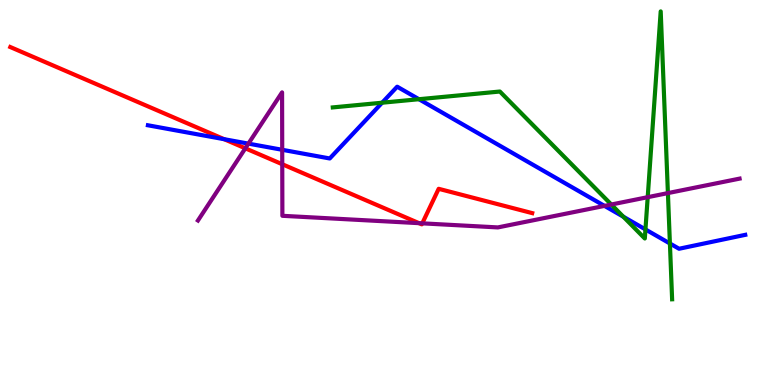[{'lines': ['blue', 'red'], 'intersections': [{'x': 2.89, 'y': 6.38}]}, {'lines': ['green', 'red'], 'intersections': []}, {'lines': ['purple', 'red'], 'intersections': [{'x': 3.17, 'y': 6.15}, {'x': 3.64, 'y': 5.73}, {'x': 5.41, 'y': 4.2}, {'x': 5.45, 'y': 4.2}]}, {'lines': ['blue', 'green'], 'intersections': [{'x': 4.93, 'y': 7.33}, {'x': 5.41, 'y': 7.42}, {'x': 8.04, 'y': 4.37}, {'x': 8.33, 'y': 4.04}, {'x': 8.64, 'y': 3.68}]}, {'lines': ['blue', 'purple'], 'intersections': [{'x': 3.21, 'y': 6.27}, {'x': 3.64, 'y': 6.11}, {'x': 7.8, 'y': 4.65}]}, {'lines': ['green', 'purple'], 'intersections': [{'x': 7.89, 'y': 4.69}, {'x': 8.36, 'y': 4.88}, {'x': 8.62, 'y': 4.98}]}]